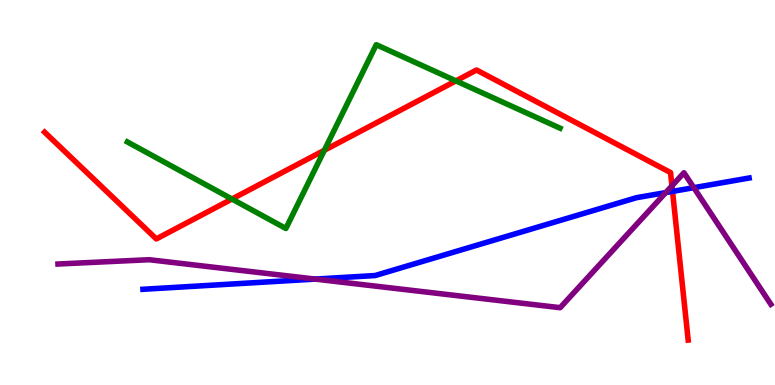[{'lines': ['blue', 'red'], 'intersections': [{'x': 8.68, 'y': 5.03}]}, {'lines': ['green', 'red'], 'intersections': [{'x': 2.99, 'y': 4.83}, {'x': 4.18, 'y': 6.1}, {'x': 5.88, 'y': 7.9}]}, {'lines': ['purple', 'red'], 'intersections': [{'x': 8.67, 'y': 5.17}]}, {'lines': ['blue', 'green'], 'intersections': []}, {'lines': ['blue', 'purple'], 'intersections': [{'x': 4.07, 'y': 2.75}, {'x': 8.59, 'y': 5.0}, {'x': 8.95, 'y': 5.13}]}, {'lines': ['green', 'purple'], 'intersections': []}]